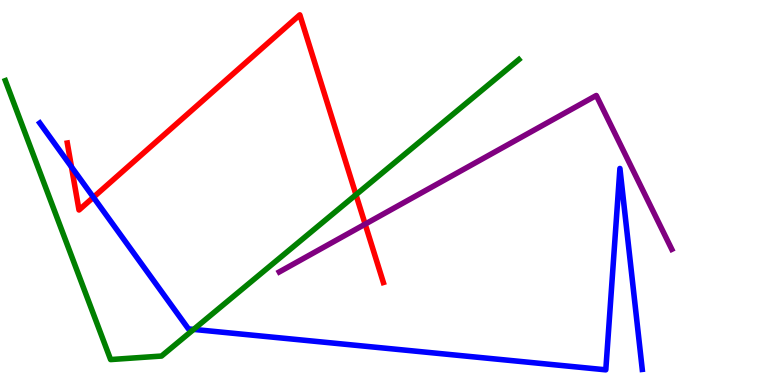[{'lines': ['blue', 'red'], 'intersections': [{'x': 0.922, 'y': 5.66}, {'x': 1.21, 'y': 4.88}]}, {'lines': ['green', 'red'], 'intersections': [{'x': 4.59, 'y': 4.94}]}, {'lines': ['purple', 'red'], 'intersections': [{'x': 4.71, 'y': 4.18}]}, {'lines': ['blue', 'green'], 'intersections': [{'x': 2.5, 'y': 1.44}]}, {'lines': ['blue', 'purple'], 'intersections': []}, {'lines': ['green', 'purple'], 'intersections': []}]